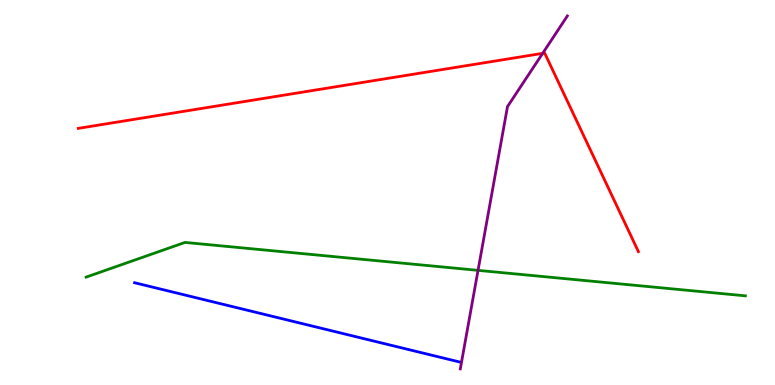[{'lines': ['blue', 'red'], 'intersections': []}, {'lines': ['green', 'red'], 'intersections': []}, {'lines': ['purple', 'red'], 'intersections': [{'x': 7.0, 'y': 8.61}]}, {'lines': ['blue', 'green'], 'intersections': []}, {'lines': ['blue', 'purple'], 'intersections': []}, {'lines': ['green', 'purple'], 'intersections': [{'x': 6.17, 'y': 2.98}]}]